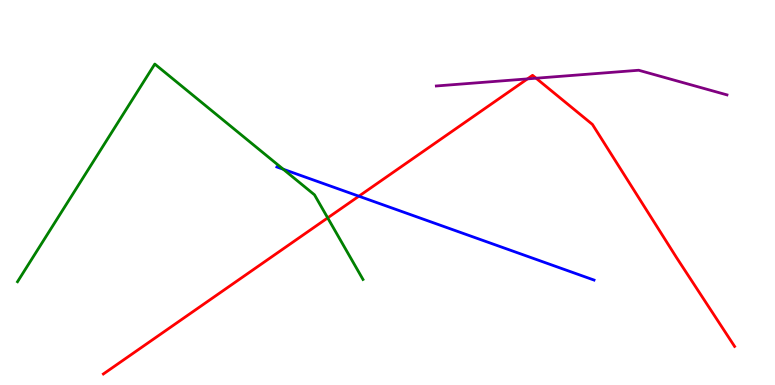[{'lines': ['blue', 'red'], 'intersections': [{'x': 4.63, 'y': 4.9}]}, {'lines': ['green', 'red'], 'intersections': [{'x': 4.23, 'y': 4.34}]}, {'lines': ['purple', 'red'], 'intersections': [{'x': 6.81, 'y': 7.95}, {'x': 6.92, 'y': 7.97}]}, {'lines': ['blue', 'green'], 'intersections': [{'x': 3.65, 'y': 5.6}]}, {'lines': ['blue', 'purple'], 'intersections': []}, {'lines': ['green', 'purple'], 'intersections': []}]